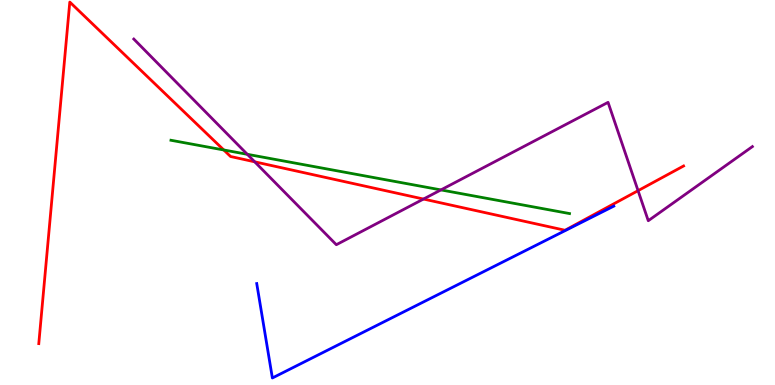[{'lines': ['blue', 'red'], 'intersections': []}, {'lines': ['green', 'red'], 'intersections': [{'x': 2.89, 'y': 6.1}]}, {'lines': ['purple', 'red'], 'intersections': [{'x': 3.29, 'y': 5.8}, {'x': 5.46, 'y': 4.83}, {'x': 8.23, 'y': 5.05}]}, {'lines': ['blue', 'green'], 'intersections': []}, {'lines': ['blue', 'purple'], 'intersections': []}, {'lines': ['green', 'purple'], 'intersections': [{'x': 3.19, 'y': 5.99}, {'x': 5.69, 'y': 5.07}]}]